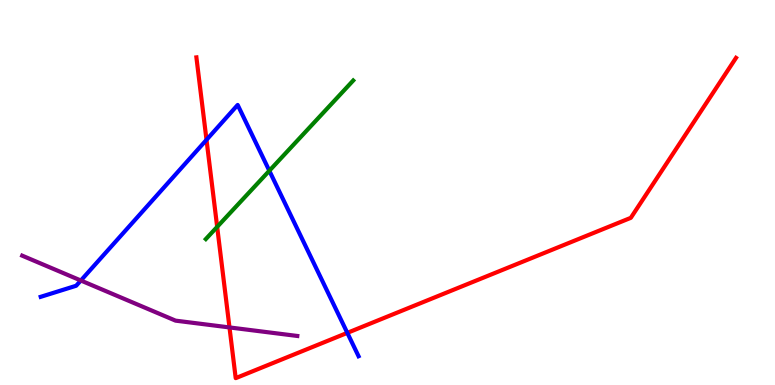[{'lines': ['blue', 'red'], 'intersections': [{'x': 2.66, 'y': 6.37}, {'x': 4.48, 'y': 1.35}]}, {'lines': ['green', 'red'], 'intersections': [{'x': 2.8, 'y': 4.11}]}, {'lines': ['purple', 'red'], 'intersections': [{'x': 2.96, 'y': 1.5}]}, {'lines': ['blue', 'green'], 'intersections': [{'x': 3.48, 'y': 5.57}]}, {'lines': ['blue', 'purple'], 'intersections': [{'x': 1.04, 'y': 2.71}]}, {'lines': ['green', 'purple'], 'intersections': []}]